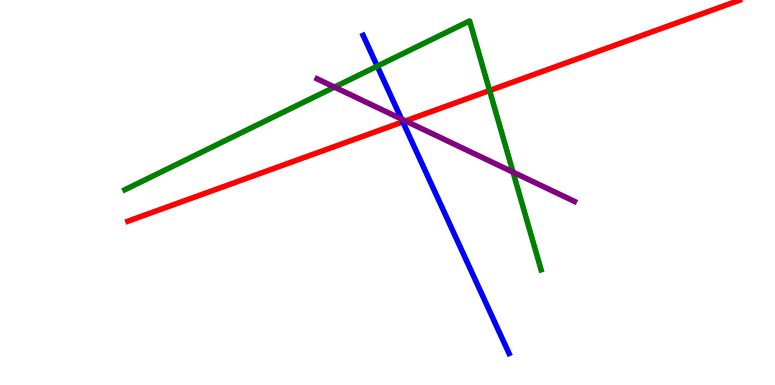[{'lines': ['blue', 'red'], 'intersections': [{'x': 5.2, 'y': 6.83}]}, {'lines': ['green', 'red'], 'intersections': [{'x': 6.32, 'y': 7.65}]}, {'lines': ['purple', 'red'], 'intersections': [{'x': 5.23, 'y': 6.86}]}, {'lines': ['blue', 'green'], 'intersections': [{'x': 4.87, 'y': 8.28}]}, {'lines': ['blue', 'purple'], 'intersections': [{'x': 5.18, 'y': 6.91}]}, {'lines': ['green', 'purple'], 'intersections': [{'x': 4.32, 'y': 7.74}, {'x': 6.62, 'y': 5.53}]}]